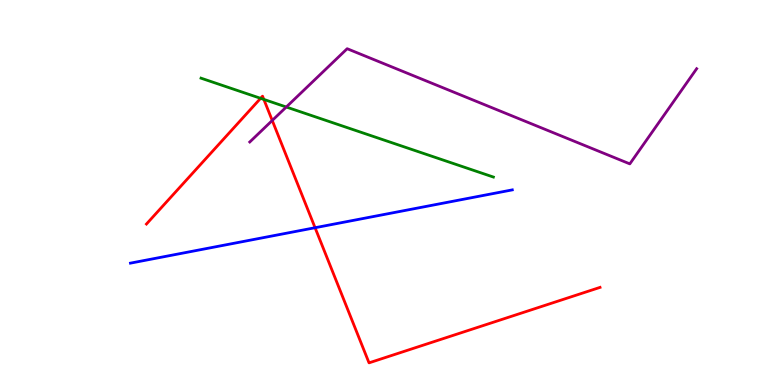[{'lines': ['blue', 'red'], 'intersections': [{'x': 4.07, 'y': 4.09}]}, {'lines': ['green', 'red'], 'intersections': [{'x': 3.36, 'y': 7.45}, {'x': 3.4, 'y': 7.42}]}, {'lines': ['purple', 'red'], 'intersections': [{'x': 3.51, 'y': 6.87}]}, {'lines': ['blue', 'green'], 'intersections': []}, {'lines': ['blue', 'purple'], 'intersections': []}, {'lines': ['green', 'purple'], 'intersections': [{'x': 3.69, 'y': 7.22}]}]